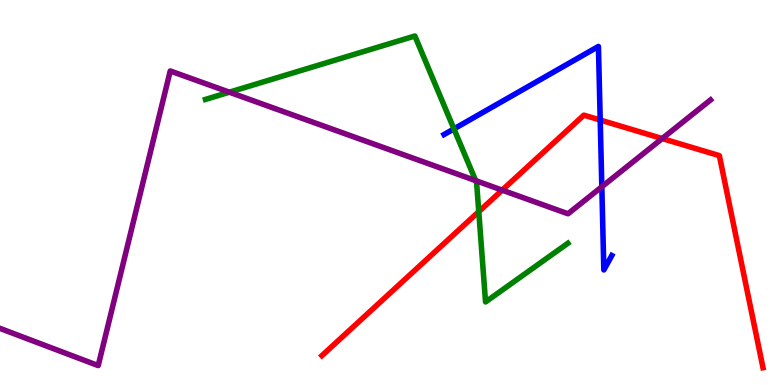[{'lines': ['blue', 'red'], 'intersections': [{'x': 7.74, 'y': 6.88}]}, {'lines': ['green', 'red'], 'intersections': [{'x': 6.18, 'y': 4.5}]}, {'lines': ['purple', 'red'], 'intersections': [{'x': 6.48, 'y': 5.06}, {'x': 8.54, 'y': 6.4}]}, {'lines': ['blue', 'green'], 'intersections': [{'x': 5.86, 'y': 6.65}]}, {'lines': ['blue', 'purple'], 'intersections': [{'x': 7.77, 'y': 5.15}]}, {'lines': ['green', 'purple'], 'intersections': [{'x': 2.96, 'y': 7.61}, {'x': 6.14, 'y': 5.31}]}]